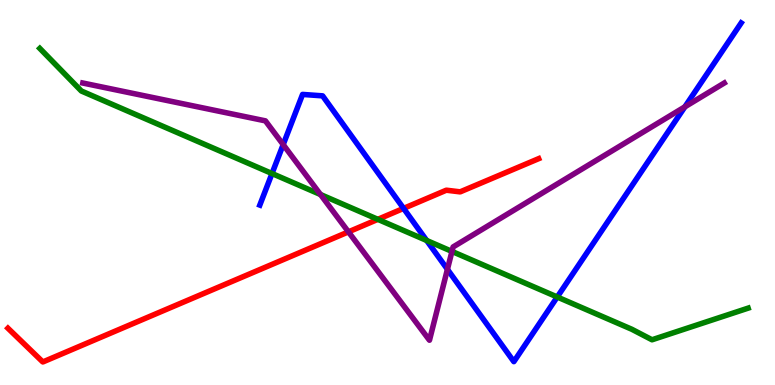[{'lines': ['blue', 'red'], 'intersections': [{'x': 5.21, 'y': 4.59}]}, {'lines': ['green', 'red'], 'intersections': [{'x': 4.88, 'y': 4.3}]}, {'lines': ['purple', 'red'], 'intersections': [{'x': 4.5, 'y': 3.98}]}, {'lines': ['blue', 'green'], 'intersections': [{'x': 3.51, 'y': 5.49}, {'x': 5.51, 'y': 3.75}, {'x': 7.19, 'y': 2.29}]}, {'lines': ['blue', 'purple'], 'intersections': [{'x': 3.65, 'y': 6.24}, {'x': 5.77, 'y': 3.0}, {'x': 8.84, 'y': 7.23}]}, {'lines': ['green', 'purple'], 'intersections': [{'x': 4.14, 'y': 4.95}, {'x': 5.83, 'y': 3.47}]}]